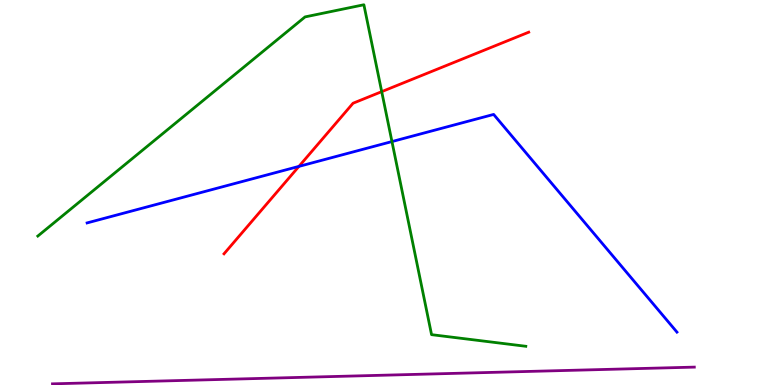[{'lines': ['blue', 'red'], 'intersections': [{'x': 3.86, 'y': 5.68}]}, {'lines': ['green', 'red'], 'intersections': [{'x': 4.93, 'y': 7.62}]}, {'lines': ['purple', 'red'], 'intersections': []}, {'lines': ['blue', 'green'], 'intersections': [{'x': 5.06, 'y': 6.32}]}, {'lines': ['blue', 'purple'], 'intersections': []}, {'lines': ['green', 'purple'], 'intersections': []}]